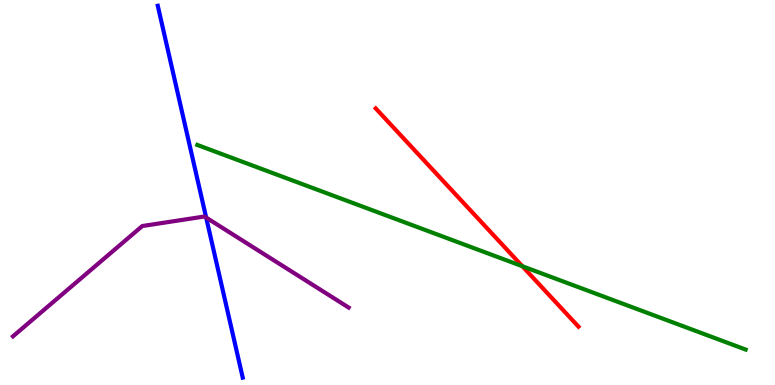[{'lines': ['blue', 'red'], 'intersections': []}, {'lines': ['green', 'red'], 'intersections': [{'x': 6.74, 'y': 3.09}]}, {'lines': ['purple', 'red'], 'intersections': []}, {'lines': ['blue', 'green'], 'intersections': []}, {'lines': ['blue', 'purple'], 'intersections': [{'x': 2.66, 'y': 4.35}]}, {'lines': ['green', 'purple'], 'intersections': []}]